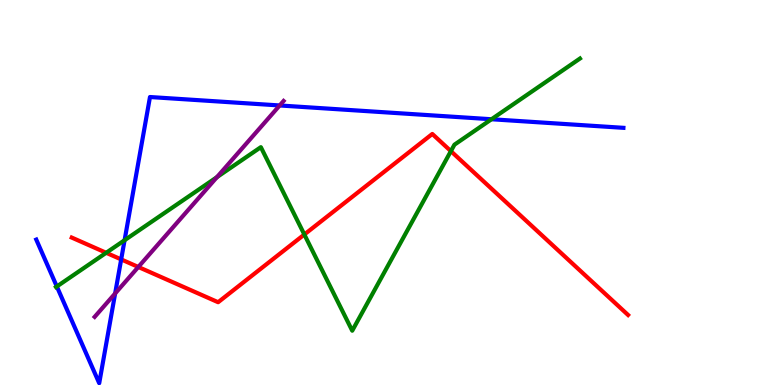[{'lines': ['blue', 'red'], 'intersections': [{'x': 1.56, 'y': 3.26}]}, {'lines': ['green', 'red'], 'intersections': [{'x': 1.37, 'y': 3.43}, {'x': 3.93, 'y': 3.91}, {'x': 5.82, 'y': 6.07}]}, {'lines': ['purple', 'red'], 'intersections': [{'x': 1.78, 'y': 3.07}]}, {'lines': ['blue', 'green'], 'intersections': [{'x': 0.733, 'y': 2.56}, {'x': 1.61, 'y': 3.76}, {'x': 6.34, 'y': 6.9}]}, {'lines': ['blue', 'purple'], 'intersections': [{'x': 1.49, 'y': 2.38}, {'x': 3.61, 'y': 7.26}]}, {'lines': ['green', 'purple'], 'intersections': [{'x': 2.8, 'y': 5.4}]}]